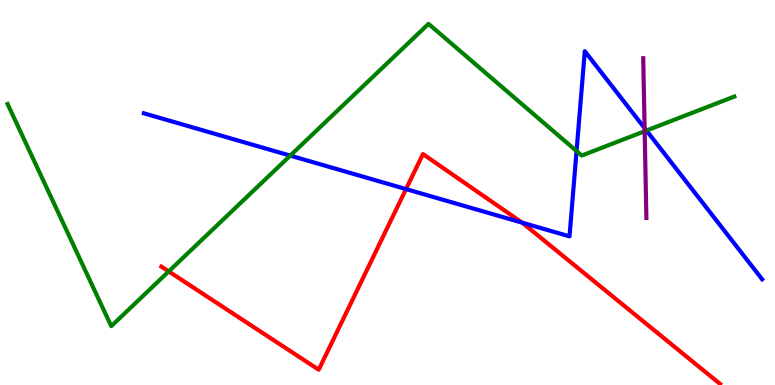[{'lines': ['blue', 'red'], 'intersections': [{'x': 5.24, 'y': 5.09}, {'x': 6.74, 'y': 4.22}]}, {'lines': ['green', 'red'], 'intersections': [{'x': 2.18, 'y': 2.95}]}, {'lines': ['purple', 'red'], 'intersections': []}, {'lines': ['blue', 'green'], 'intersections': [{'x': 3.75, 'y': 5.96}, {'x': 7.44, 'y': 6.08}, {'x': 8.34, 'y': 6.61}]}, {'lines': ['blue', 'purple'], 'intersections': [{'x': 8.32, 'y': 6.67}]}, {'lines': ['green', 'purple'], 'intersections': [{'x': 8.32, 'y': 6.59}]}]